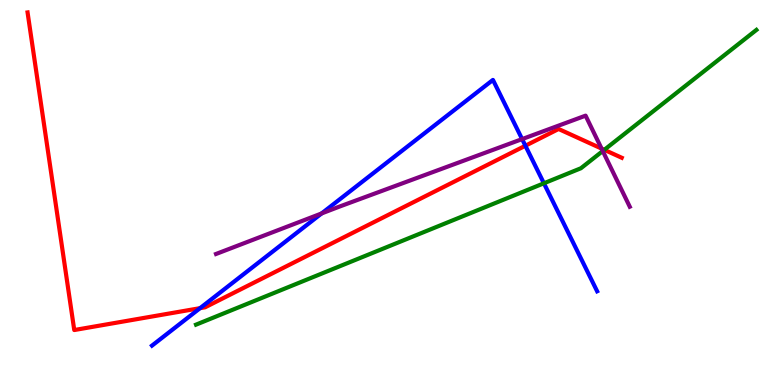[{'lines': ['blue', 'red'], 'intersections': [{'x': 2.58, 'y': 2.0}, {'x': 6.78, 'y': 6.21}]}, {'lines': ['green', 'red'], 'intersections': [{'x': 7.8, 'y': 6.11}]}, {'lines': ['purple', 'red'], 'intersections': [{'x': 7.76, 'y': 6.14}]}, {'lines': ['blue', 'green'], 'intersections': [{'x': 7.02, 'y': 5.24}]}, {'lines': ['blue', 'purple'], 'intersections': [{'x': 4.15, 'y': 4.46}, {'x': 6.74, 'y': 6.39}]}, {'lines': ['green', 'purple'], 'intersections': [{'x': 7.78, 'y': 6.08}]}]